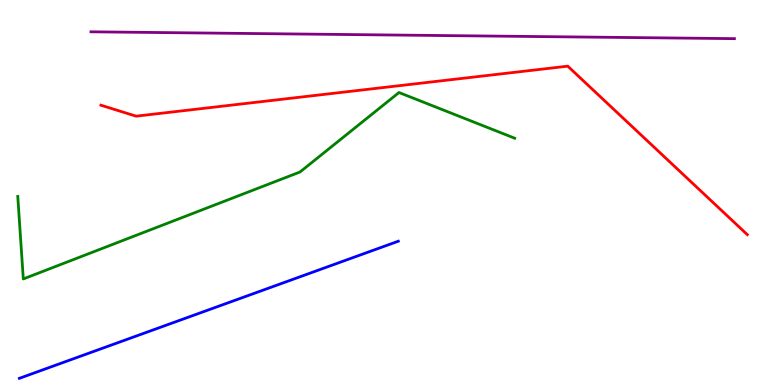[{'lines': ['blue', 'red'], 'intersections': []}, {'lines': ['green', 'red'], 'intersections': []}, {'lines': ['purple', 'red'], 'intersections': []}, {'lines': ['blue', 'green'], 'intersections': []}, {'lines': ['blue', 'purple'], 'intersections': []}, {'lines': ['green', 'purple'], 'intersections': []}]